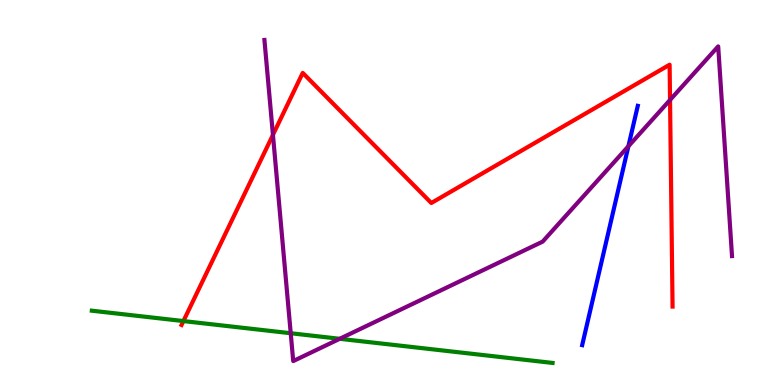[{'lines': ['blue', 'red'], 'intersections': []}, {'lines': ['green', 'red'], 'intersections': [{'x': 2.37, 'y': 1.66}]}, {'lines': ['purple', 'red'], 'intersections': [{'x': 3.52, 'y': 6.5}, {'x': 8.65, 'y': 7.4}]}, {'lines': ['blue', 'green'], 'intersections': []}, {'lines': ['blue', 'purple'], 'intersections': [{'x': 8.11, 'y': 6.2}]}, {'lines': ['green', 'purple'], 'intersections': [{'x': 3.75, 'y': 1.34}, {'x': 4.38, 'y': 1.2}]}]